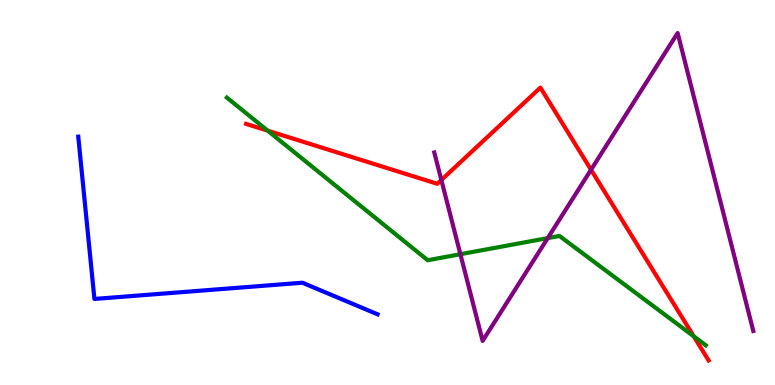[{'lines': ['blue', 'red'], 'intersections': []}, {'lines': ['green', 'red'], 'intersections': [{'x': 3.45, 'y': 6.61}, {'x': 8.95, 'y': 1.27}]}, {'lines': ['purple', 'red'], 'intersections': [{'x': 5.69, 'y': 5.32}, {'x': 7.63, 'y': 5.59}]}, {'lines': ['blue', 'green'], 'intersections': []}, {'lines': ['blue', 'purple'], 'intersections': []}, {'lines': ['green', 'purple'], 'intersections': [{'x': 5.94, 'y': 3.4}, {'x': 7.07, 'y': 3.82}]}]